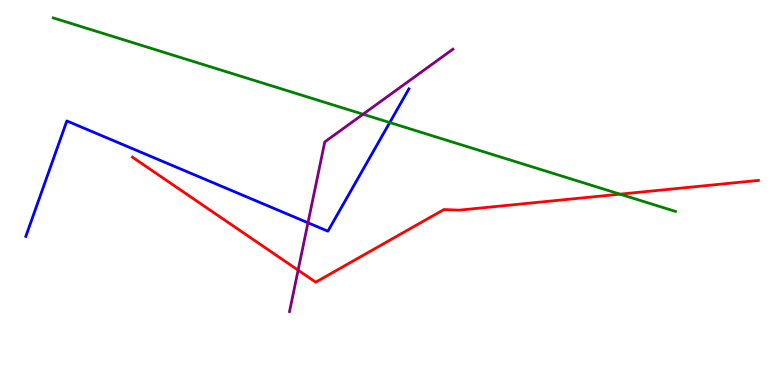[{'lines': ['blue', 'red'], 'intersections': []}, {'lines': ['green', 'red'], 'intersections': [{'x': 8.0, 'y': 4.96}]}, {'lines': ['purple', 'red'], 'intersections': [{'x': 3.85, 'y': 2.98}]}, {'lines': ['blue', 'green'], 'intersections': [{'x': 5.03, 'y': 6.82}]}, {'lines': ['blue', 'purple'], 'intersections': [{'x': 3.97, 'y': 4.21}]}, {'lines': ['green', 'purple'], 'intersections': [{'x': 4.68, 'y': 7.03}]}]